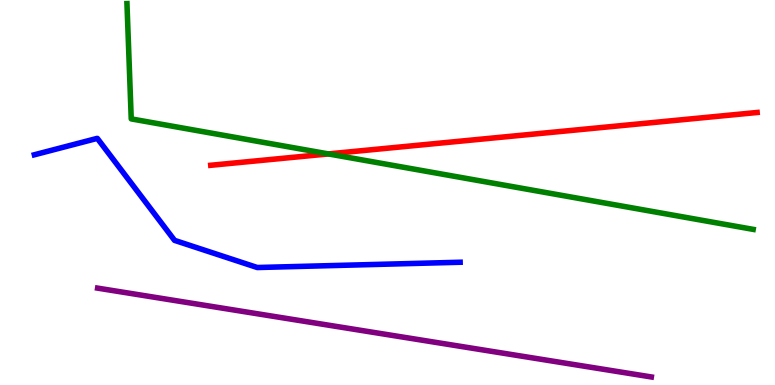[{'lines': ['blue', 'red'], 'intersections': []}, {'lines': ['green', 'red'], 'intersections': [{'x': 4.24, 'y': 6.0}]}, {'lines': ['purple', 'red'], 'intersections': []}, {'lines': ['blue', 'green'], 'intersections': []}, {'lines': ['blue', 'purple'], 'intersections': []}, {'lines': ['green', 'purple'], 'intersections': []}]